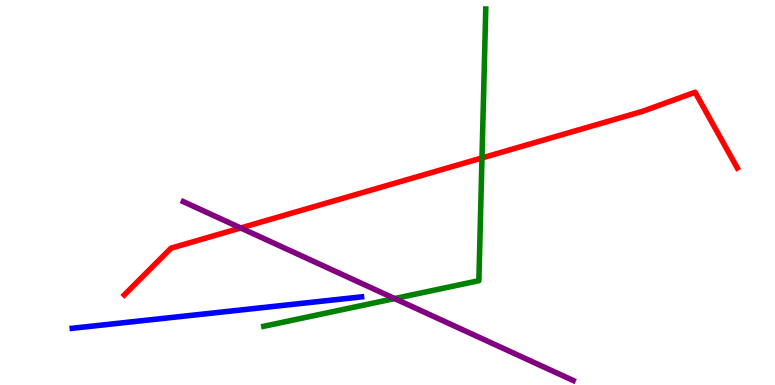[{'lines': ['blue', 'red'], 'intersections': []}, {'lines': ['green', 'red'], 'intersections': [{'x': 6.22, 'y': 5.9}]}, {'lines': ['purple', 'red'], 'intersections': [{'x': 3.11, 'y': 4.08}]}, {'lines': ['blue', 'green'], 'intersections': []}, {'lines': ['blue', 'purple'], 'intersections': []}, {'lines': ['green', 'purple'], 'intersections': [{'x': 5.09, 'y': 2.25}]}]